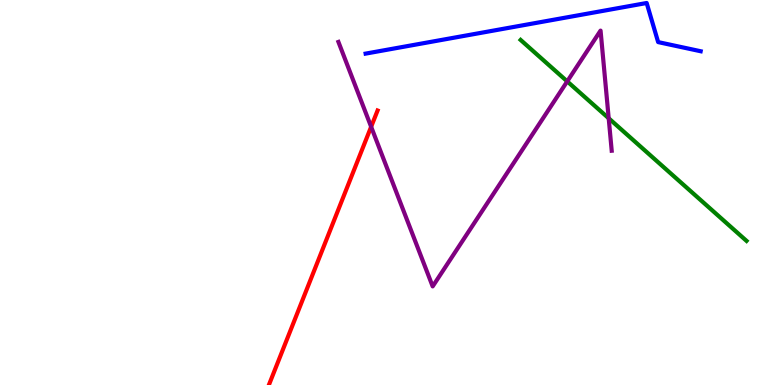[{'lines': ['blue', 'red'], 'intersections': []}, {'lines': ['green', 'red'], 'intersections': []}, {'lines': ['purple', 'red'], 'intersections': [{'x': 4.79, 'y': 6.71}]}, {'lines': ['blue', 'green'], 'intersections': []}, {'lines': ['blue', 'purple'], 'intersections': []}, {'lines': ['green', 'purple'], 'intersections': [{'x': 7.32, 'y': 7.89}, {'x': 7.85, 'y': 6.93}]}]